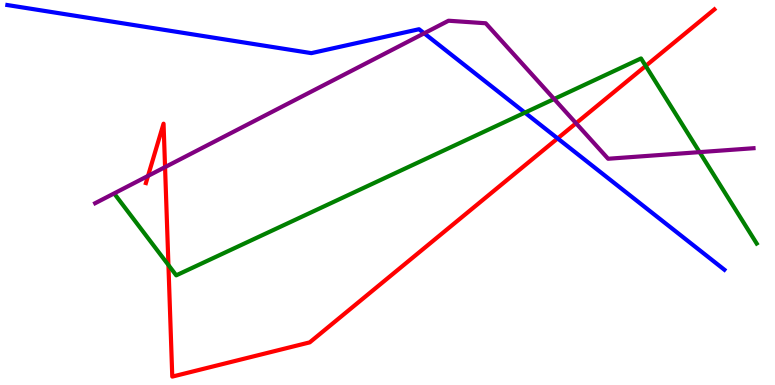[{'lines': ['blue', 'red'], 'intersections': [{'x': 7.2, 'y': 6.41}]}, {'lines': ['green', 'red'], 'intersections': [{'x': 2.17, 'y': 3.12}, {'x': 8.33, 'y': 8.29}]}, {'lines': ['purple', 'red'], 'intersections': [{'x': 1.91, 'y': 5.43}, {'x': 2.13, 'y': 5.66}, {'x': 7.43, 'y': 6.8}]}, {'lines': ['blue', 'green'], 'intersections': [{'x': 6.77, 'y': 7.07}]}, {'lines': ['blue', 'purple'], 'intersections': [{'x': 5.47, 'y': 9.14}]}, {'lines': ['green', 'purple'], 'intersections': [{'x': 7.15, 'y': 7.43}, {'x': 9.03, 'y': 6.05}]}]